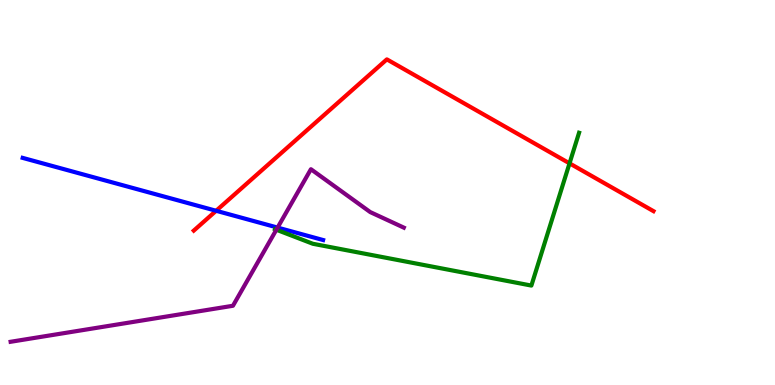[{'lines': ['blue', 'red'], 'intersections': [{'x': 2.79, 'y': 4.53}]}, {'lines': ['green', 'red'], 'intersections': [{'x': 7.35, 'y': 5.76}]}, {'lines': ['purple', 'red'], 'intersections': []}, {'lines': ['blue', 'green'], 'intersections': []}, {'lines': ['blue', 'purple'], 'intersections': [{'x': 3.58, 'y': 4.09}]}, {'lines': ['green', 'purple'], 'intersections': [{'x': 3.57, 'y': 4.03}]}]